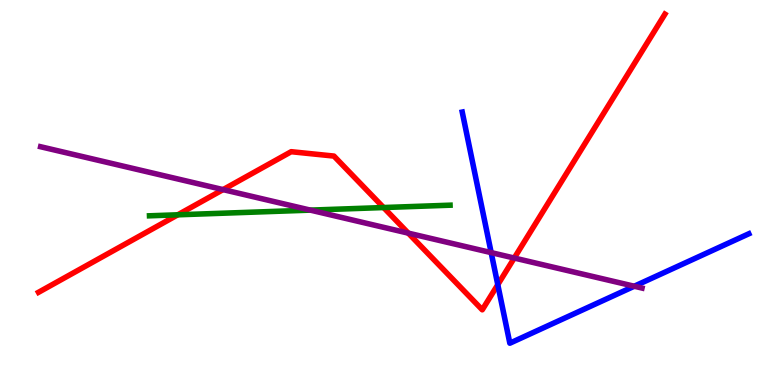[{'lines': ['blue', 'red'], 'intersections': [{'x': 6.42, 'y': 2.61}]}, {'lines': ['green', 'red'], 'intersections': [{'x': 2.29, 'y': 4.42}, {'x': 4.95, 'y': 4.61}]}, {'lines': ['purple', 'red'], 'intersections': [{'x': 2.88, 'y': 5.08}, {'x': 5.27, 'y': 3.94}, {'x': 6.64, 'y': 3.3}]}, {'lines': ['blue', 'green'], 'intersections': []}, {'lines': ['blue', 'purple'], 'intersections': [{'x': 6.34, 'y': 3.44}, {'x': 8.18, 'y': 2.57}]}, {'lines': ['green', 'purple'], 'intersections': [{'x': 4.0, 'y': 4.54}]}]